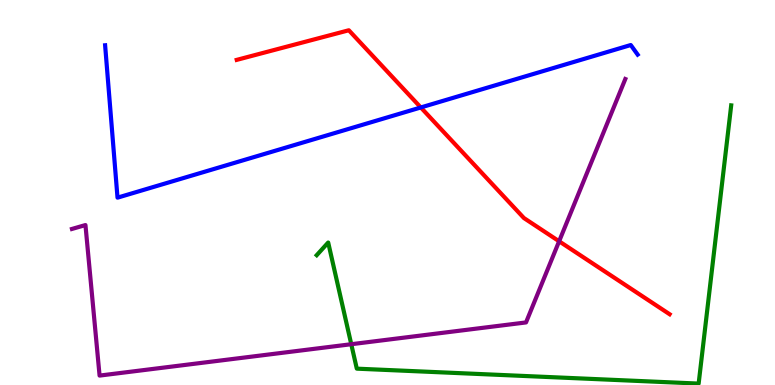[{'lines': ['blue', 'red'], 'intersections': [{'x': 5.43, 'y': 7.21}]}, {'lines': ['green', 'red'], 'intersections': []}, {'lines': ['purple', 'red'], 'intersections': [{'x': 7.21, 'y': 3.73}]}, {'lines': ['blue', 'green'], 'intersections': []}, {'lines': ['blue', 'purple'], 'intersections': []}, {'lines': ['green', 'purple'], 'intersections': [{'x': 4.53, 'y': 1.06}]}]